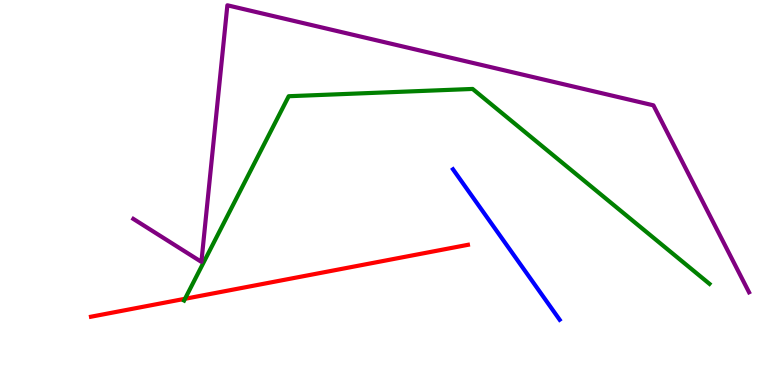[{'lines': ['blue', 'red'], 'intersections': []}, {'lines': ['green', 'red'], 'intersections': [{'x': 2.39, 'y': 2.24}]}, {'lines': ['purple', 'red'], 'intersections': []}, {'lines': ['blue', 'green'], 'intersections': []}, {'lines': ['blue', 'purple'], 'intersections': []}, {'lines': ['green', 'purple'], 'intersections': []}]